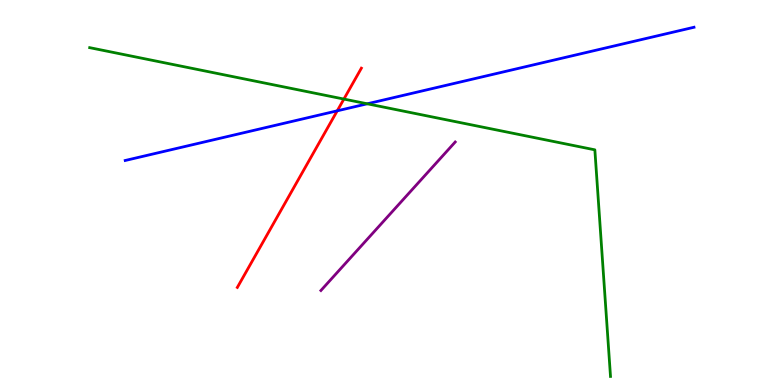[{'lines': ['blue', 'red'], 'intersections': [{'x': 4.35, 'y': 7.12}]}, {'lines': ['green', 'red'], 'intersections': [{'x': 4.44, 'y': 7.43}]}, {'lines': ['purple', 'red'], 'intersections': []}, {'lines': ['blue', 'green'], 'intersections': [{'x': 4.74, 'y': 7.3}]}, {'lines': ['blue', 'purple'], 'intersections': []}, {'lines': ['green', 'purple'], 'intersections': []}]